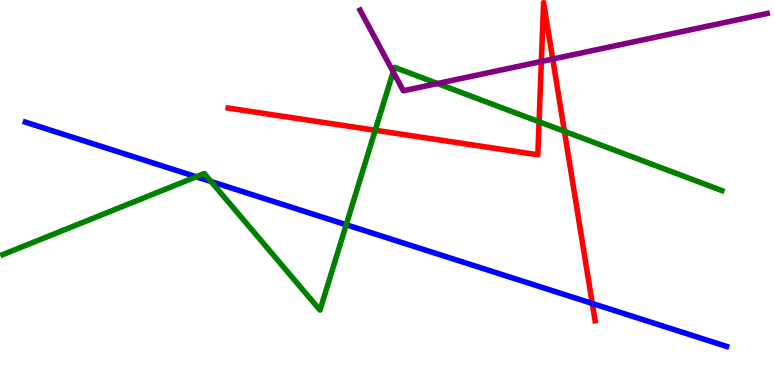[{'lines': ['blue', 'red'], 'intersections': [{'x': 7.64, 'y': 2.12}]}, {'lines': ['green', 'red'], 'intersections': [{'x': 4.84, 'y': 6.62}, {'x': 6.96, 'y': 6.84}, {'x': 7.28, 'y': 6.59}]}, {'lines': ['purple', 'red'], 'intersections': [{'x': 6.99, 'y': 8.4}, {'x': 7.13, 'y': 8.47}]}, {'lines': ['blue', 'green'], 'intersections': [{'x': 2.53, 'y': 5.41}, {'x': 2.72, 'y': 5.29}, {'x': 4.47, 'y': 4.16}]}, {'lines': ['blue', 'purple'], 'intersections': []}, {'lines': ['green', 'purple'], 'intersections': [{'x': 5.07, 'y': 8.13}, {'x': 5.64, 'y': 7.83}]}]